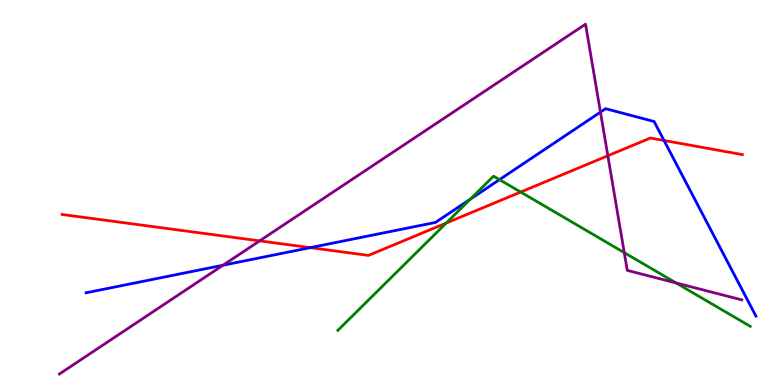[{'lines': ['blue', 'red'], 'intersections': [{'x': 4.0, 'y': 3.57}, {'x': 8.57, 'y': 6.35}]}, {'lines': ['green', 'red'], 'intersections': [{'x': 5.76, 'y': 4.21}, {'x': 6.72, 'y': 5.01}]}, {'lines': ['purple', 'red'], 'intersections': [{'x': 3.35, 'y': 3.74}, {'x': 7.84, 'y': 5.95}]}, {'lines': ['blue', 'green'], 'intersections': [{'x': 6.07, 'y': 4.83}, {'x': 6.45, 'y': 5.33}]}, {'lines': ['blue', 'purple'], 'intersections': [{'x': 2.88, 'y': 3.11}, {'x': 7.75, 'y': 7.09}]}, {'lines': ['green', 'purple'], 'intersections': [{'x': 8.05, 'y': 3.44}, {'x': 8.72, 'y': 2.65}]}]